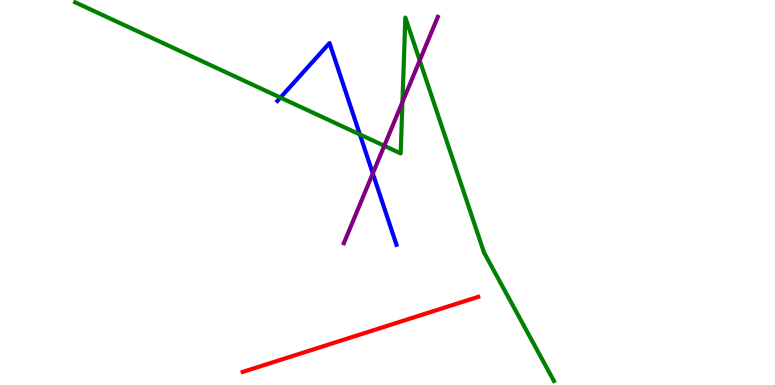[{'lines': ['blue', 'red'], 'intersections': []}, {'lines': ['green', 'red'], 'intersections': []}, {'lines': ['purple', 'red'], 'intersections': []}, {'lines': ['blue', 'green'], 'intersections': [{'x': 3.62, 'y': 7.47}, {'x': 4.64, 'y': 6.51}]}, {'lines': ['blue', 'purple'], 'intersections': [{'x': 4.81, 'y': 5.5}]}, {'lines': ['green', 'purple'], 'intersections': [{'x': 4.96, 'y': 6.21}, {'x': 5.19, 'y': 7.35}, {'x': 5.42, 'y': 8.43}]}]